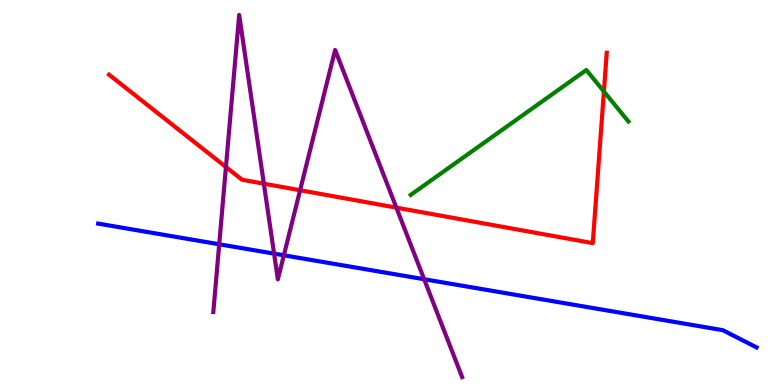[{'lines': ['blue', 'red'], 'intersections': []}, {'lines': ['green', 'red'], 'intersections': [{'x': 7.79, 'y': 7.62}]}, {'lines': ['purple', 'red'], 'intersections': [{'x': 2.92, 'y': 5.66}, {'x': 3.4, 'y': 5.23}, {'x': 3.87, 'y': 5.06}, {'x': 5.11, 'y': 4.61}]}, {'lines': ['blue', 'green'], 'intersections': []}, {'lines': ['blue', 'purple'], 'intersections': [{'x': 2.83, 'y': 3.66}, {'x': 3.54, 'y': 3.41}, {'x': 3.66, 'y': 3.37}, {'x': 5.47, 'y': 2.75}]}, {'lines': ['green', 'purple'], 'intersections': []}]